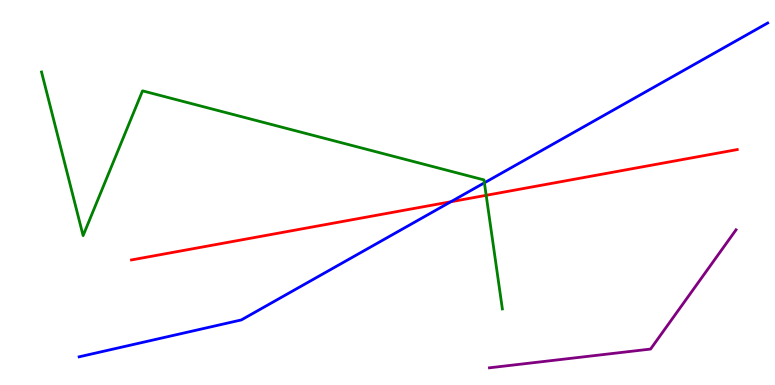[{'lines': ['blue', 'red'], 'intersections': [{'x': 5.82, 'y': 4.76}]}, {'lines': ['green', 'red'], 'intersections': [{'x': 6.27, 'y': 4.93}]}, {'lines': ['purple', 'red'], 'intersections': []}, {'lines': ['blue', 'green'], 'intersections': [{'x': 6.25, 'y': 5.25}]}, {'lines': ['blue', 'purple'], 'intersections': []}, {'lines': ['green', 'purple'], 'intersections': []}]